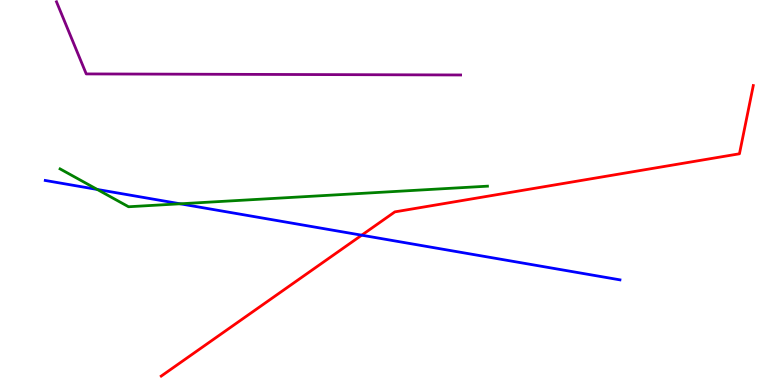[{'lines': ['blue', 'red'], 'intersections': [{'x': 4.67, 'y': 3.89}]}, {'lines': ['green', 'red'], 'intersections': []}, {'lines': ['purple', 'red'], 'intersections': []}, {'lines': ['blue', 'green'], 'intersections': [{'x': 1.25, 'y': 5.08}, {'x': 2.32, 'y': 4.71}]}, {'lines': ['blue', 'purple'], 'intersections': []}, {'lines': ['green', 'purple'], 'intersections': []}]